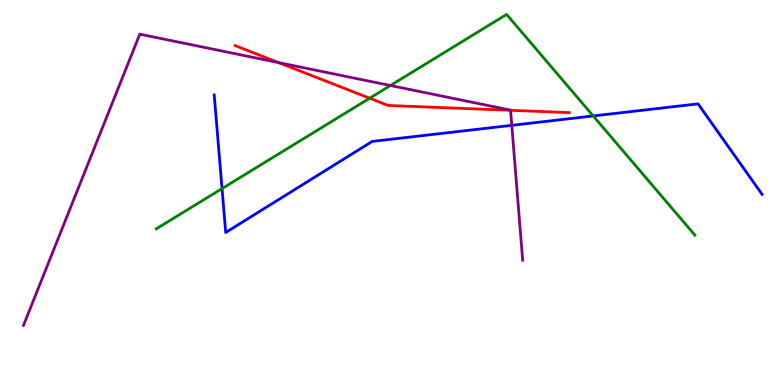[{'lines': ['blue', 'red'], 'intersections': []}, {'lines': ['green', 'red'], 'intersections': [{'x': 4.77, 'y': 7.45}]}, {'lines': ['purple', 'red'], 'intersections': [{'x': 3.59, 'y': 8.37}, {'x': 6.59, 'y': 7.13}]}, {'lines': ['blue', 'green'], 'intersections': [{'x': 2.87, 'y': 5.1}, {'x': 7.65, 'y': 6.99}]}, {'lines': ['blue', 'purple'], 'intersections': [{'x': 6.6, 'y': 6.74}]}, {'lines': ['green', 'purple'], 'intersections': [{'x': 5.04, 'y': 7.78}]}]